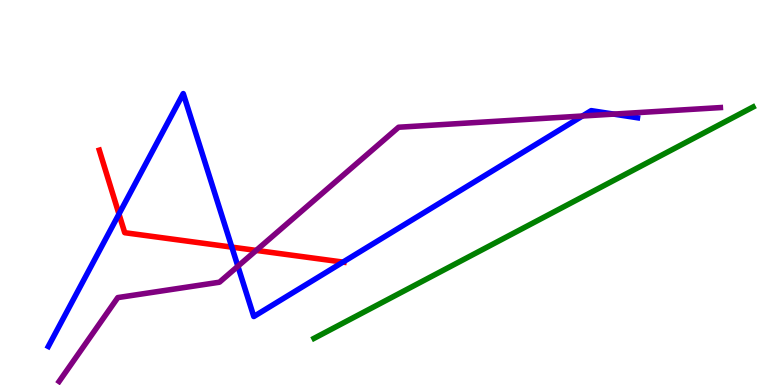[{'lines': ['blue', 'red'], 'intersections': [{'x': 1.54, 'y': 4.44}, {'x': 2.99, 'y': 3.58}, {'x': 4.43, 'y': 3.19}]}, {'lines': ['green', 'red'], 'intersections': []}, {'lines': ['purple', 'red'], 'intersections': [{'x': 3.31, 'y': 3.5}]}, {'lines': ['blue', 'green'], 'intersections': []}, {'lines': ['blue', 'purple'], 'intersections': [{'x': 3.07, 'y': 3.08}, {'x': 7.51, 'y': 6.99}, {'x': 7.92, 'y': 7.04}]}, {'lines': ['green', 'purple'], 'intersections': []}]